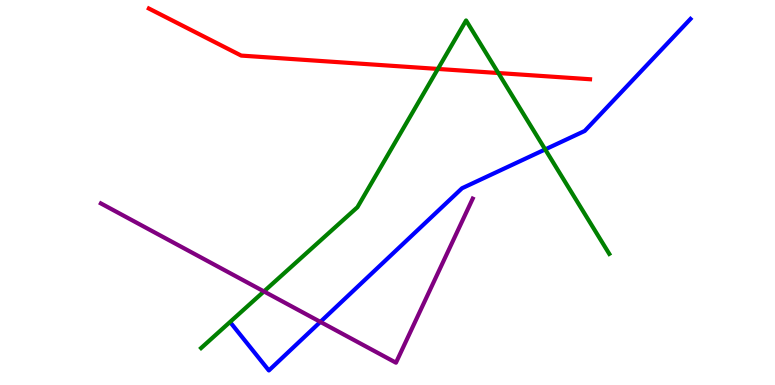[{'lines': ['blue', 'red'], 'intersections': []}, {'lines': ['green', 'red'], 'intersections': [{'x': 5.65, 'y': 8.21}, {'x': 6.43, 'y': 8.1}]}, {'lines': ['purple', 'red'], 'intersections': []}, {'lines': ['blue', 'green'], 'intersections': [{'x': 7.03, 'y': 6.12}]}, {'lines': ['blue', 'purple'], 'intersections': [{'x': 4.13, 'y': 1.64}]}, {'lines': ['green', 'purple'], 'intersections': [{'x': 3.41, 'y': 2.43}]}]